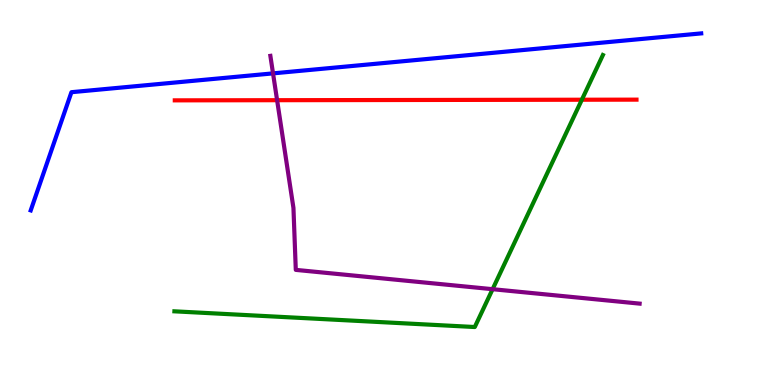[{'lines': ['blue', 'red'], 'intersections': []}, {'lines': ['green', 'red'], 'intersections': [{'x': 7.51, 'y': 7.41}]}, {'lines': ['purple', 'red'], 'intersections': [{'x': 3.58, 'y': 7.4}]}, {'lines': ['blue', 'green'], 'intersections': []}, {'lines': ['blue', 'purple'], 'intersections': [{'x': 3.52, 'y': 8.09}]}, {'lines': ['green', 'purple'], 'intersections': [{'x': 6.36, 'y': 2.49}]}]